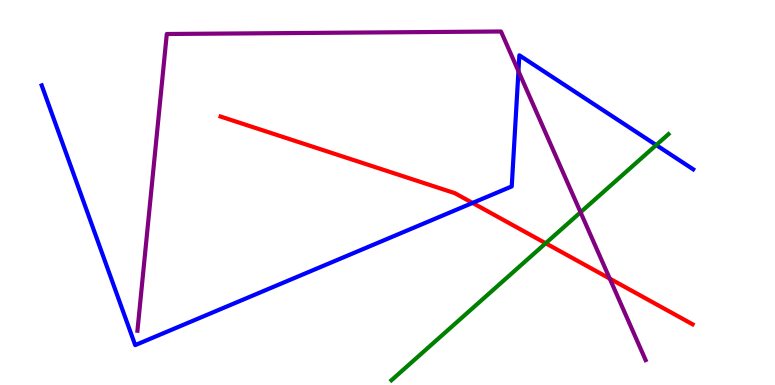[{'lines': ['blue', 'red'], 'intersections': [{'x': 6.1, 'y': 4.73}]}, {'lines': ['green', 'red'], 'intersections': [{'x': 7.04, 'y': 3.68}]}, {'lines': ['purple', 'red'], 'intersections': [{'x': 7.87, 'y': 2.76}]}, {'lines': ['blue', 'green'], 'intersections': [{'x': 8.47, 'y': 6.23}]}, {'lines': ['blue', 'purple'], 'intersections': [{'x': 6.69, 'y': 8.15}]}, {'lines': ['green', 'purple'], 'intersections': [{'x': 7.49, 'y': 4.49}]}]